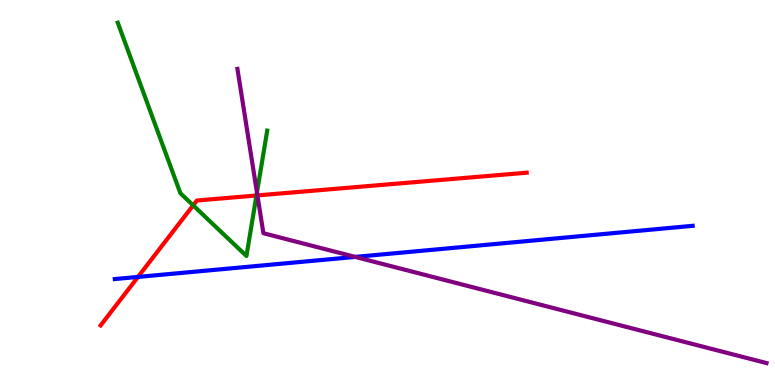[{'lines': ['blue', 'red'], 'intersections': [{'x': 1.78, 'y': 2.81}]}, {'lines': ['green', 'red'], 'intersections': [{'x': 2.49, 'y': 4.67}, {'x': 3.31, 'y': 4.92}]}, {'lines': ['purple', 'red'], 'intersections': [{'x': 3.32, 'y': 4.92}]}, {'lines': ['blue', 'green'], 'intersections': []}, {'lines': ['blue', 'purple'], 'intersections': [{'x': 4.58, 'y': 3.33}]}, {'lines': ['green', 'purple'], 'intersections': [{'x': 3.32, 'y': 5.0}]}]